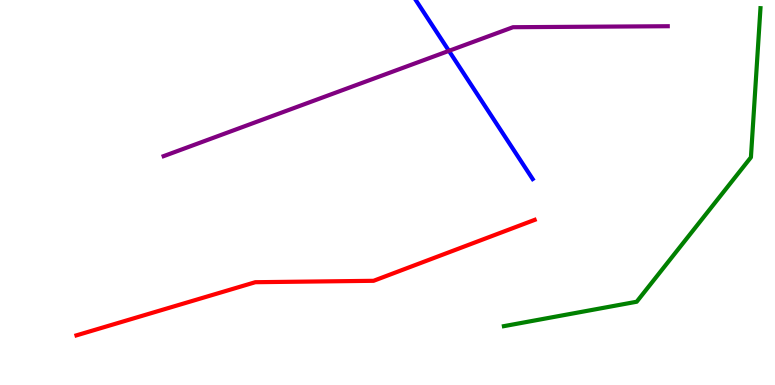[{'lines': ['blue', 'red'], 'intersections': []}, {'lines': ['green', 'red'], 'intersections': []}, {'lines': ['purple', 'red'], 'intersections': []}, {'lines': ['blue', 'green'], 'intersections': []}, {'lines': ['blue', 'purple'], 'intersections': [{'x': 5.79, 'y': 8.68}]}, {'lines': ['green', 'purple'], 'intersections': []}]